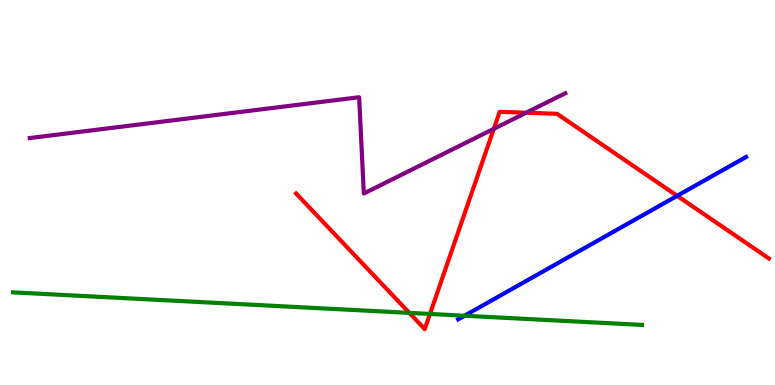[{'lines': ['blue', 'red'], 'intersections': [{'x': 8.74, 'y': 4.91}]}, {'lines': ['green', 'red'], 'intersections': [{'x': 5.28, 'y': 1.87}, {'x': 5.55, 'y': 1.85}]}, {'lines': ['purple', 'red'], 'intersections': [{'x': 6.37, 'y': 6.65}, {'x': 6.79, 'y': 7.07}]}, {'lines': ['blue', 'green'], 'intersections': [{'x': 5.99, 'y': 1.8}]}, {'lines': ['blue', 'purple'], 'intersections': []}, {'lines': ['green', 'purple'], 'intersections': []}]